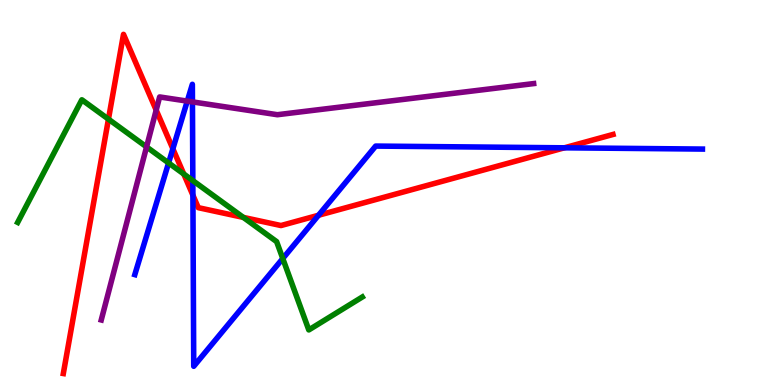[{'lines': ['blue', 'red'], 'intersections': [{'x': 2.23, 'y': 6.14}, {'x': 2.49, 'y': 4.93}, {'x': 4.11, 'y': 4.41}, {'x': 7.28, 'y': 6.16}]}, {'lines': ['green', 'red'], 'intersections': [{'x': 1.4, 'y': 6.91}, {'x': 2.37, 'y': 5.48}, {'x': 3.14, 'y': 4.35}]}, {'lines': ['purple', 'red'], 'intersections': [{'x': 2.02, 'y': 7.14}]}, {'lines': ['blue', 'green'], 'intersections': [{'x': 2.18, 'y': 5.77}, {'x': 2.49, 'y': 5.31}, {'x': 3.65, 'y': 3.29}]}, {'lines': ['blue', 'purple'], 'intersections': [{'x': 2.42, 'y': 7.37}, {'x': 2.48, 'y': 7.35}]}, {'lines': ['green', 'purple'], 'intersections': [{'x': 1.89, 'y': 6.18}]}]